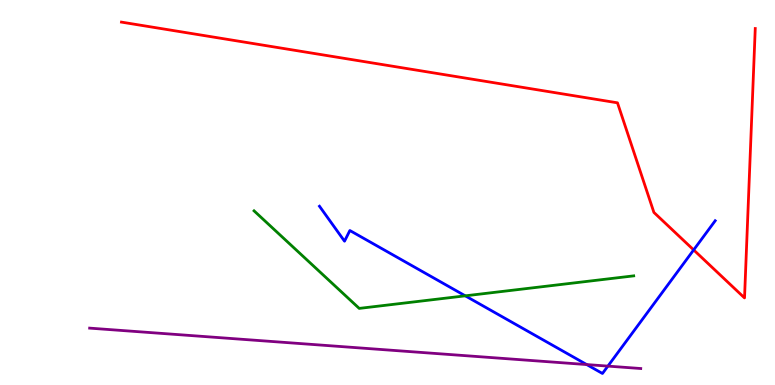[{'lines': ['blue', 'red'], 'intersections': [{'x': 8.95, 'y': 3.51}]}, {'lines': ['green', 'red'], 'intersections': []}, {'lines': ['purple', 'red'], 'intersections': []}, {'lines': ['blue', 'green'], 'intersections': [{'x': 6.0, 'y': 2.32}]}, {'lines': ['blue', 'purple'], 'intersections': [{'x': 7.57, 'y': 0.531}, {'x': 7.84, 'y': 0.491}]}, {'lines': ['green', 'purple'], 'intersections': []}]